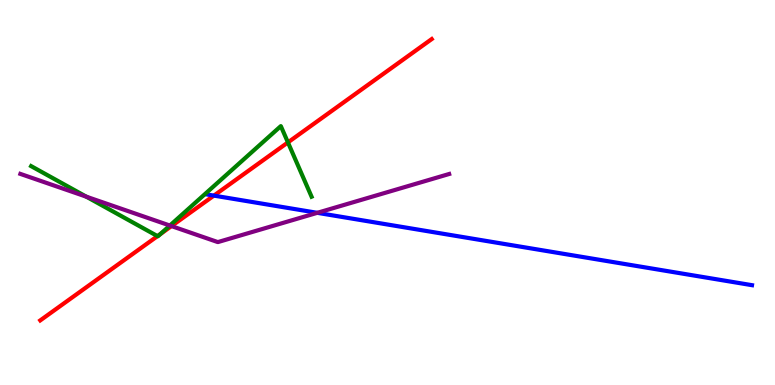[{'lines': ['blue', 'red'], 'intersections': [{'x': 2.76, 'y': 4.92}]}, {'lines': ['green', 'red'], 'intersections': [{'x': 2.03, 'y': 3.87}, {'x': 2.07, 'y': 3.92}, {'x': 3.72, 'y': 6.3}]}, {'lines': ['purple', 'red'], 'intersections': [{'x': 2.21, 'y': 4.13}]}, {'lines': ['blue', 'green'], 'intersections': []}, {'lines': ['blue', 'purple'], 'intersections': [{'x': 4.09, 'y': 4.47}]}, {'lines': ['green', 'purple'], 'intersections': [{'x': 1.11, 'y': 4.89}, {'x': 2.19, 'y': 4.14}]}]